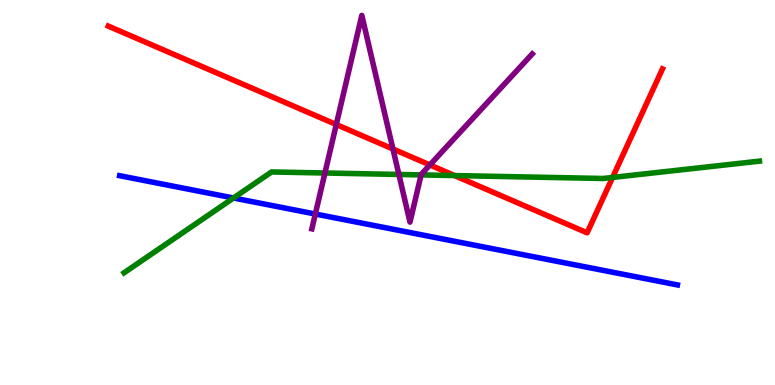[{'lines': ['blue', 'red'], 'intersections': []}, {'lines': ['green', 'red'], 'intersections': [{'x': 5.86, 'y': 5.44}, {'x': 7.9, 'y': 5.39}]}, {'lines': ['purple', 'red'], 'intersections': [{'x': 4.34, 'y': 6.77}, {'x': 5.07, 'y': 6.13}, {'x': 5.55, 'y': 5.72}]}, {'lines': ['blue', 'green'], 'intersections': [{'x': 3.01, 'y': 4.86}]}, {'lines': ['blue', 'purple'], 'intersections': [{'x': 4.07, 'y': 4.44}]}, {'lines': ['green', 'purple'], 'intersections': [{'x': 4.19, 'y': 5.51}, {'x': 5.15, 'y': 5.47}, {'x': 5.43, 'y': 5.46}]}]